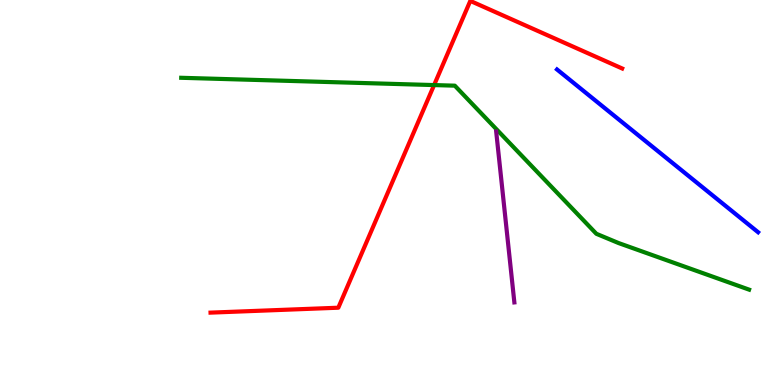[{'lines': ['blue', 'red'], 'intersections': []}, {'lines': ['green', 'red'], 'intersections': [{'x': 5.6, 'y': 7.79}]}, {'lines': ['purple', 'red'], 'intersections': []}, {'lines': ['blue', 'green'], 'intersections': []}, {'lines': ['blue', 'purple'], 'intersections': []}, {'lines': ['green', 'purple'], 'intersections': []}]